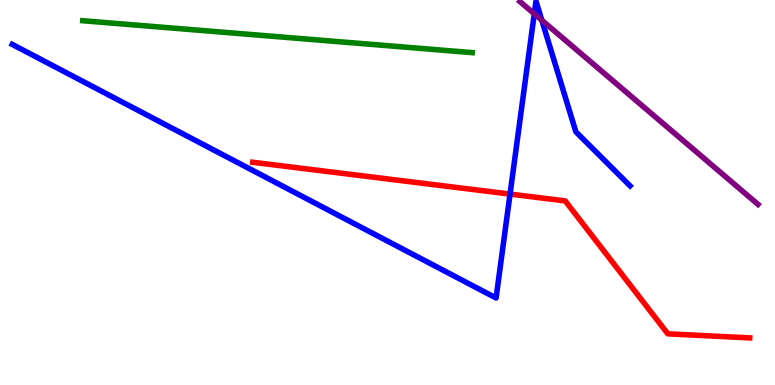[{'lines': ['blue', 'red'], 'intersections': [{'x': 6.58, 'y': 4.96}]}, {'lines': ['green', 'red'], 'intersections': []}, {'lines': ['purple', 'red'], 'intersections': []}, {'lines': ['blue', 'green'], 'intersections': []}, {'lines': ['blue', 'purple'], 'intersections': [{'x': 6.89, 'y': 9.64}, {'x': 6.99, 'y': 9.47}]}, {'lines': ['green', 'purple'], 'intersections': []}]